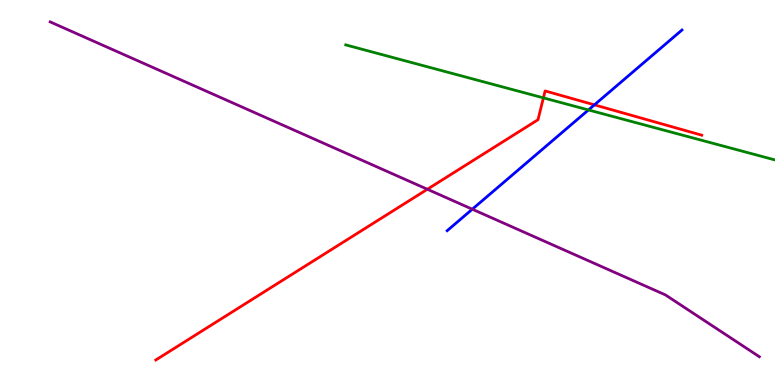[{'lines': ['blue', 'red'], 'intersections': [{'x': 7.67, 'y': 7.28}]}, {'lines': ['green', 'red'], 'intersections': [{'x': 7.01, 'y': 7.46}]}, {'lines': ['purple', 'red'], 'intersections': [{'x': 5.51, 'y': 5.08}]}, {'lines': ['blue', 'green'], 'intersections': [{'x': 7.59, 'y': 7.14}]}, {'lines': ['blue', 'purple'], 'intersections': [{'x': 6.09, 'y': 4.57}]}, {'lines': ['green', 'purple'], 'intersections': []}]